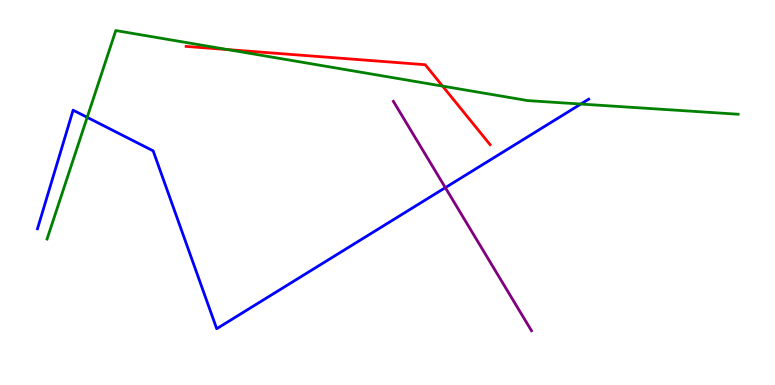[{'lines': ['blue', 'red'], 'intersections': []}, {'lines': ['green', 'red'], 'intersections': [{'x': 2.94, 'y': 8.71}, {'x': 5.71, 'y': 7.76}]}, {'lines': ['purple', 'red'], 'intersections': []}, {'lines': ['blue', 'green'], 'intersections': [{'x': 1.12, 'y': 6.95}, {'x': 7.49, 'y': 7.3}]}, {'lines': ['blue', 'purple'], 'intersections': [{'x': 5.75, 'y': 5.13}]}, {'lines': ['green', 'purple'], 'intersections': []}]